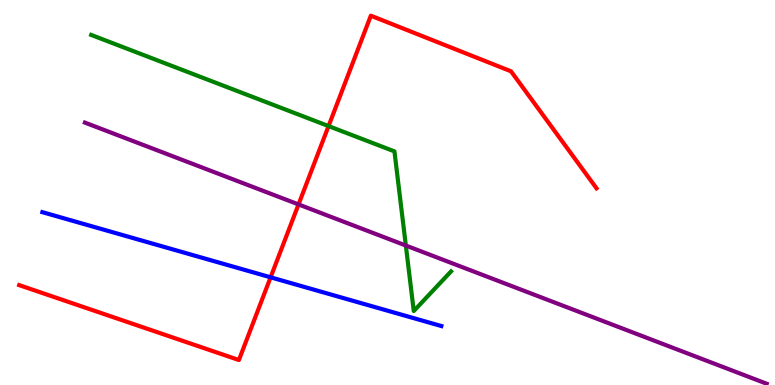[{'lines': ['blue', 'red'], 'intersections': [{'x': 3.49, 'y': 2.8}]}, {'lines': ['green', 'red'], 'intersections': [{'x': 4.24, 'y': 6.73}]}, {'lines': ['purple', 'red'], 'intersections': [{'x': 3.85, 'y': 4.69}]}, {'lines': ['blue', 'green'], 'intersections': []}, {'lines': ['blue', 'purple'], 'intersections': []}, {'lines': ['green', 'purple'], 'intersections': [{'x': 5.24, 'y': 3.62}]}]